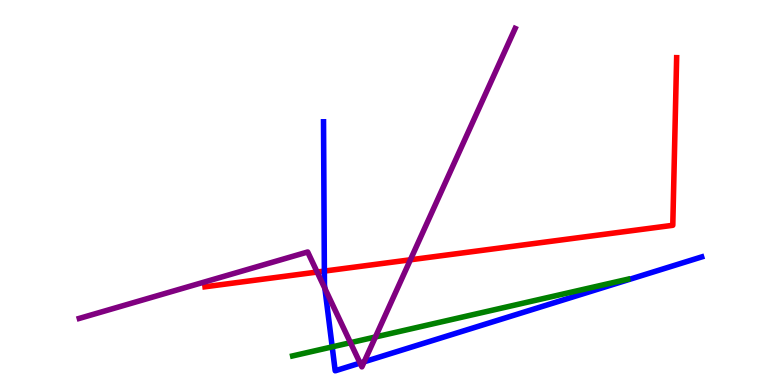[{'lines': ['blue', 'red'], 'intersections': [{'x': 4.19, 'y': 2.96}]}, {'lines': ['green', 'red'], 'intersections': []}, {'lines': ['purple', 'red'], 'intersections': [{'x': 4.09, 'y': 2.93}, {'x': 5.3, 'y': 3.25}]}, {'lines': ['blue', 'green'], 'intersections': [{'x': 4.29, 'y': 0.991}]}, {'lines': ['blue', 'purple'], 'intersections': [{'x': 4.19, 'y': 2.51}, {'x': 4.65, 'y': 0.57}, {'x': 4.7, 'y': 0.603}]}, {'lines': ['green', 'purple'], 'intersections': [{'x': 4.52, 'y': 1.1}, {'x': 4.84, 'y': 1.25}]}]